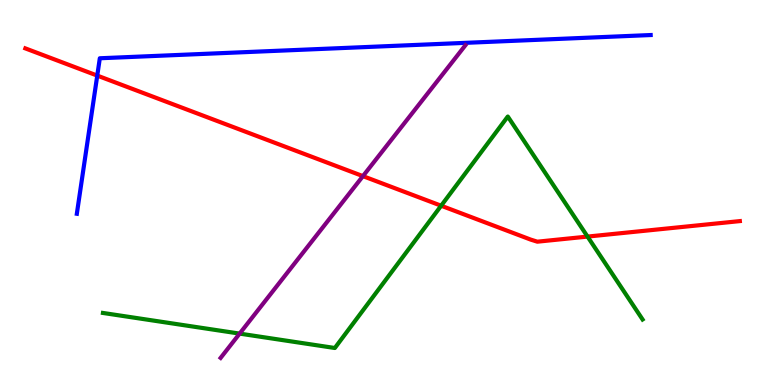[{'lines': ['blue', 'red'], 'intersections': [{'x': 1.25, 'y': 8.04}]}, {'lines': ['green', 'red'], 'intersections': [{'x': 5.69, 'y': 4.66}, {'x': 7.58, 'y': 3.85}]}, {'lines': ['purple', 'red'], 'intersections': [{'x': 4.68, 'y': 5.43}]}, {'lines': ['blue', 'green'], 'intersections': []}, {'lines': ['blue', 'purple'], 'intersections': []}, {'lines': ['green', 'purple'], 'intersections': [{'x': 3.09, 'y': 1.33}]}]